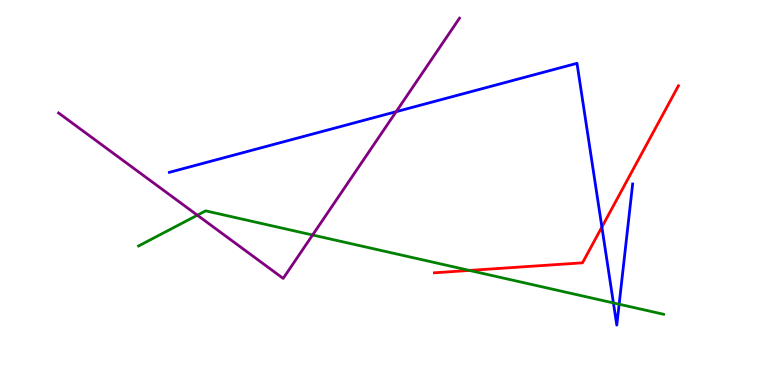[{'lines': ['blue', 'red'], 'intersections': [{'x': 7.77, 'y': 4.1}]}, {'lines': ['green', 'red'], 'intersections': [{'x': 6.06, 'y': 2.98}]}, {'lines': ['purple', 'red'], 'intersections': []}, {'lines': ['blue', 'green'], 'intersections': [{'x': 7.92, 'y': 2.13}, {'x': 7.99, 'y': 2.1}]}, {'lines': ['blue', 'purple'], 'intersections': [{'x': 5.11, 'y': 7.1}]}, {'lines': ['green', 'purple'], 'intersections': [{'x': 2.55, 'y': 4.41}, {'x': 4.03, 'y': 3.9}]}]